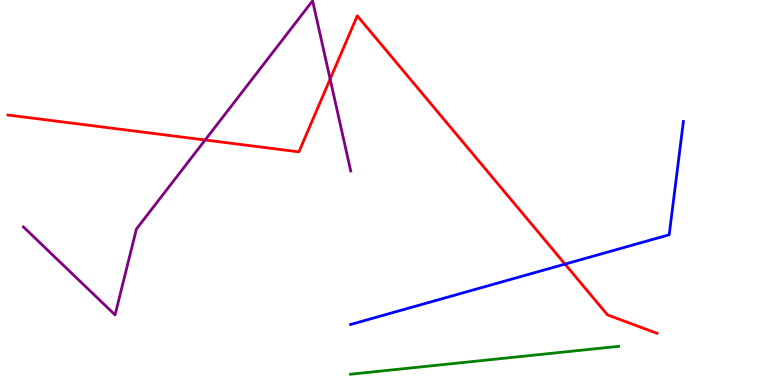[{'lines': ['blue', 'red'], 'intersections': [{'x': 7.29, 'y': 3.14}]}, {'lines': ['green', 'red'], 'intersections': []}, {'lines': ['purple', 'red'], 'intersections': [{'x': 2.65, 'y': 6.36}, {'x': 4.26, 'y': 7.95}]}, {'lines': ['blue', 'green'], 'intersections': []}, {'lines': ['blue', 'purple'], 'intersections': []}, {'lines': ['green', 'purple'], 'intersections': []}]